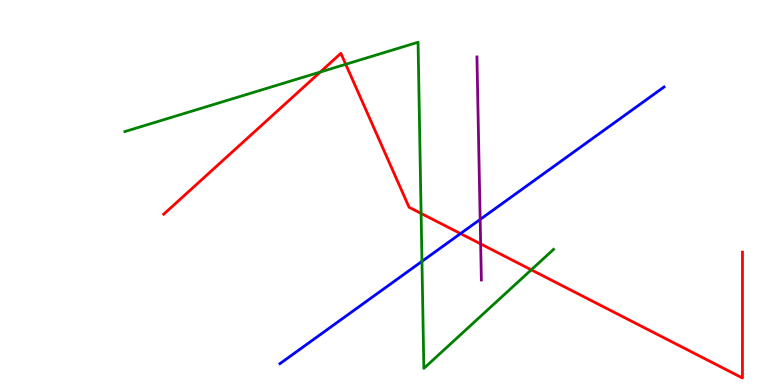[{'lines': ['blue', 'red'], 'intersections': [{'x': 5.94, 'y': 3.93}]}, {'lines': ['green', 'red'], 'intersections': [{'x': 4.13, 'y': 8.13}, {'x': 4.46, 'y': 8.33}, {'x': 5.43, 'y': 4.46}, {'x': 6.85, 'y': 2.99}]}, {'lines': ['purple', 'red'], 'intersections': [{'x': 6.2, 'y': 3.66}]}, {'lines': ['blue', 'green'], 'intersections': [{'x': 5.44, 'y': 3.21}]}, {'lines': ['blue', 'purple'], 'intersections': [{'x': 6.2, 'y': 4.3}]}, {'lines': ['green', 'purple'], 'intersections': []}]